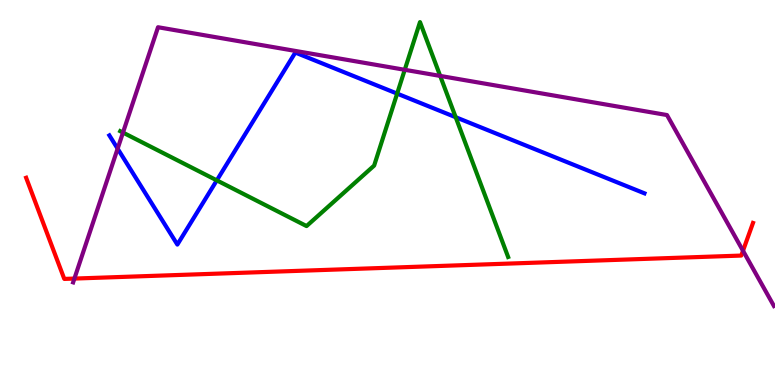[{'lines': ['blue', 'red'], 'intersections': []}, {'lines': ['green', 'red'], 'intersections': []}, {'lines': ['purple', 'red'], 'intersections': [{'x': 0.96, 'y': 2.76}, {'x': 9.59, 'y': 3.49}]}, {'lines': ['blue', 'green'], 'intersections': [{'x': 2.8, 'y': 5.32}, {'x': 5.12, 'y': 7.57}, {'x': 5.88, 'y': 6.96}]}, {'lines': ['blue', 'purple'], 'intersections': [{'x': 1.52, 'y': 6.14}]}, {'lines': ['green', 'purple'], 'intersections': [{'x': 1.59, 'y': 6.56}, {'x': 5.22, 'y': 8.19}, {'x': 5.68, 'y': 8.03}]}]